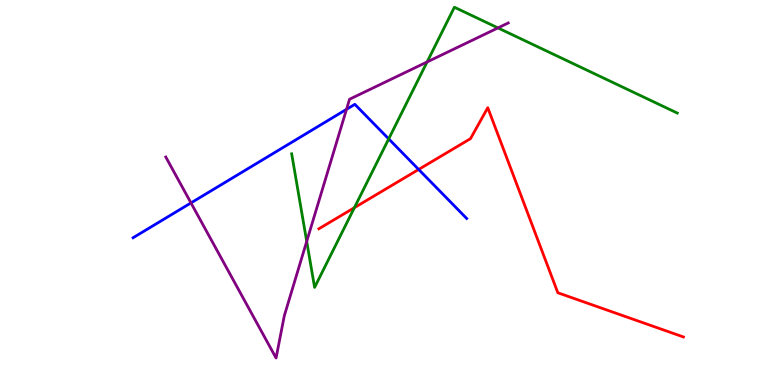[{'lines': ['blue', 'red'], 'intersections': [{'x': 5.4, 'y': 5.6}]}, {'lines': ['green', 'red'], 'intersections': [{'x': 4.57, 'y': 4.61}]}, {'lines': ['purple', 'red'], 'intersections': []}, {'lines': ['blue', 'green'], 'intersections': [{'x': 5.02, 'y': 6.39}]}, {'lines': ['blue', 'purple'], 'intersections': [{'x': 2.46, 'y': 4.73}, {'x': 4.47, 'y': 7.16}]}, {'lines': ['green', 'purple'], 'intersections': [{'x': 3.96, 'y': 3.73}, {'x': 5.51, 'y': 8.39}, {'x': 6.43, 'y': 9.27}]}]